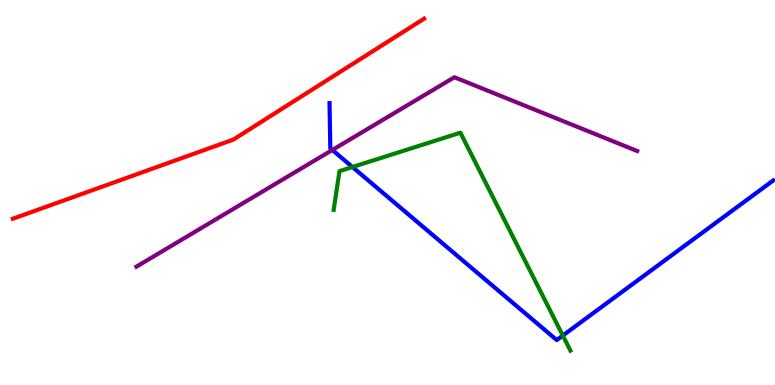[{'lines': ['blue', 'red'], 'intersections': []}, {'lines': ['green', 'red'], 'intersections': []}, {'lines': ['purple', 'red'], 'intersections': []}, {'lines': ['blue', 'green'], 'intersections': [{'x': 4.55, 'y': 5.66}, {'x': 7.26, 'y': 1.28}]}, {'lines': ['blue', 'purple'], 'intersections': [{'x': 4.29, 'y': 6.1}]}, {'lines': ['green', 'purple'], 'intersections': []}]